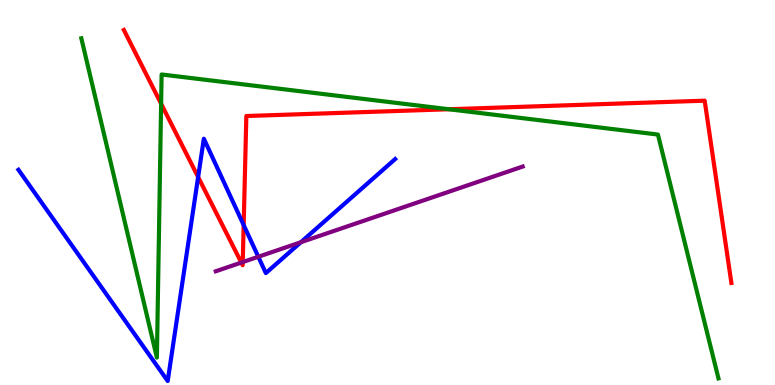[{'lines': ['blue', 'red'], 'intersections': [{'x': 2.56, 'y': 5.4}, {'x': 3.14, 'y': 4.16}]}, {'lines': ['green', 'red'], 'intersections': [{'x': 2.08, 'y': 7.3}, {'x': 5.79, 'y': 7.16}]}, {'lines': ['purple', 'red'], 'intersections': [{'x': 3.11, 'y': 3.18}, {'x': 3.13, 'y': 3.19}]}, {'lines': ['blue', 'green'], 'intersections': []}, {'lines': ['blue', 'purple'], 'intersections': [{'x': 3.33, 'y': 3.33}, {'x': 3.88, 'y': 3.71}]}, {'lines': ['green', 'purple'], 'intersections': []}]